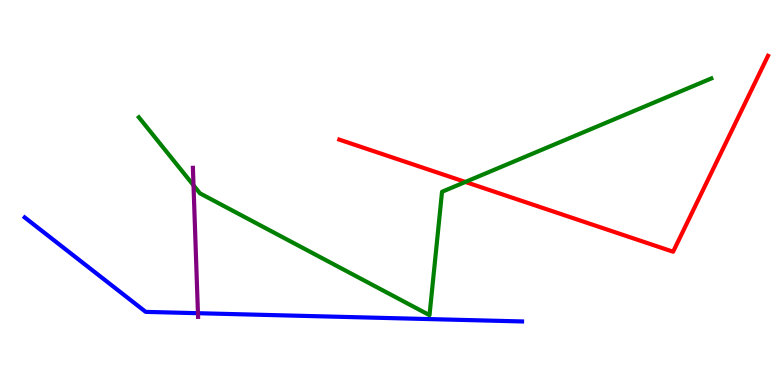[{'lines': ['blue', 'red'], 'intersections': []}, {'lines': ['green', 'red'], 'intersections': [{'x': 6.0, 'y': 5.27}]}, {'lines': ['purple', 'red'], 'intersections': []}, {'lines': ['blue', 'green'], 'intersections': []}, {'lines': ['blue', 'purple'], 'intersections': [{'x': 2.55, 'y': 1.86}]}, {'lines': ['green', 'purple'], 'intersections': [{'x': 2.5, 'y': 5.19}]}]